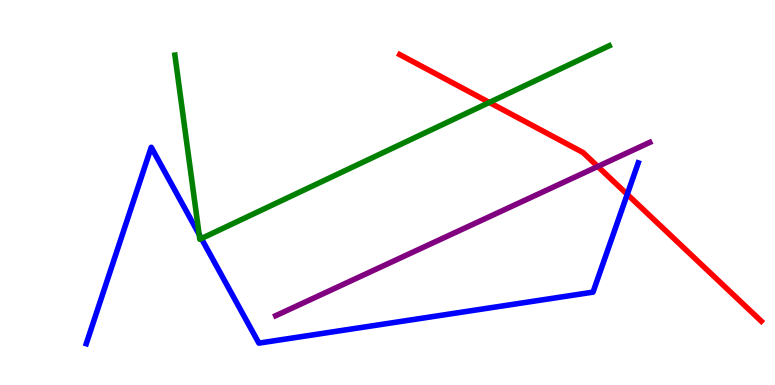[{'lines': ['blue', 'red'], 'intersections': [{'x': 8.09, 'y': 4.95}]}, {'lines': ['green', 'red'], 'intersections': [{'x': 6.31, 'y': 7.34}]}, {'lines': ['purple', 'red'], 'intersections': [{'x': 7.71, 'y': 5.68}]}, {'lines': ['blue', 'green'], 'intersections': [{'x': 2.57, 'y': 3.91}, {'x': 2.6, 'y': 3.8}]}, {'lines': ['blue', 'purple'], 'intersections': []}, {'lines': ['green', 'purple'], 'intersections': []}]